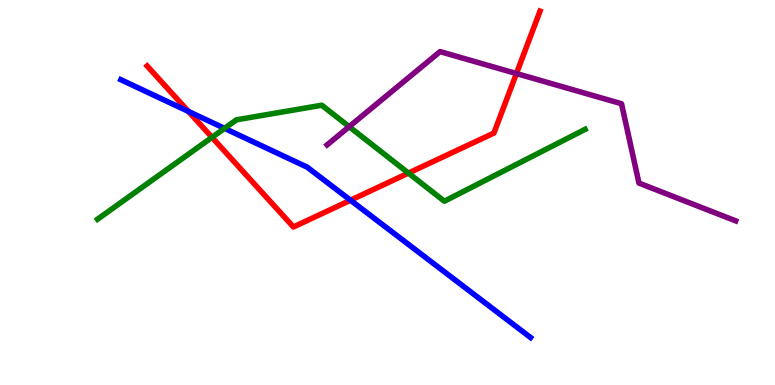[{'lines': ['blue', 'red'], 'intersections': [{'x': 2.43, 'y': 7.11}, {'x': 4.52, 'y': 4.8}]}, {'lines': ['green', 'red'], 'intersections': [{'x': 2.74, 'y': 6.43}, {'x': 5.27, 'y': 5.5}]}, {'lines': ['purple', 'red'], 'intersections': [{'x': 6.66, 'y': 8.09}]}, {'lines': ['blue', 'green'], 'intersections': [{'x': 2.9, 'y': 6.67}]}, {'lines': ['blue', 'purple'], 'intersections': []}, {'lines': ['green', 'purple'], 'intersections': [{'x': 4.51, 'y': 6.71}]}]